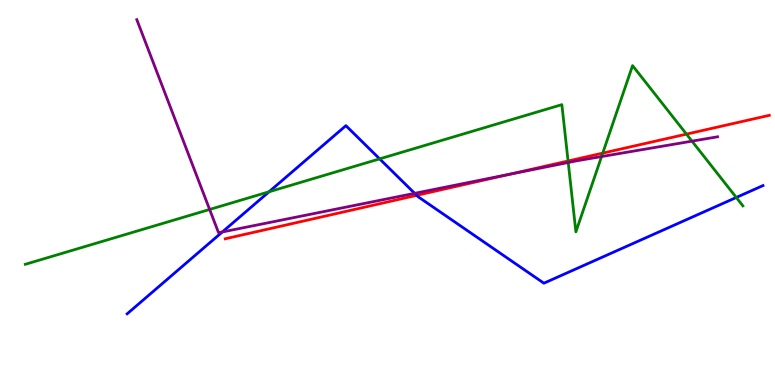[{'lines': ['blue', 'red'], 'intersections': [{'x': 5.38, 'y': 4.93}]}, {'lines': ['green', 'red'], 'intersections': [{'x': 7.33, 'y': 5.82}, {'x': 7.78, 'y': 6.02}, {'x': 8.86, 'y': 6.52}]}, {'lines': ['purple', 'red'], 'intersections': [{'x': 6.57, 'y': 5.47}]}, {'lines': ['blue', 'green'], 'intersections': [{'x': 3.47, 'y': 5.02}, {'x': 4.9, 'y': 5.87}, {'x': 9.5, 'y': 4.87}]}, {'lines': ['blue', 'purple'], 'intersections': [{'x': 2.87, 'y': 3.97}, {'x': 5.35, 'y': 4.98}]}, {'lines': ['green', 'purple'], 'intersections': [{'x': 2.7, 'y': 4.56}, {'x': 7.33, 'y': 5.78}, {'x': 7.76, 'y': 5.93}, {'x': 8.93, 'y': 6.33}]}]